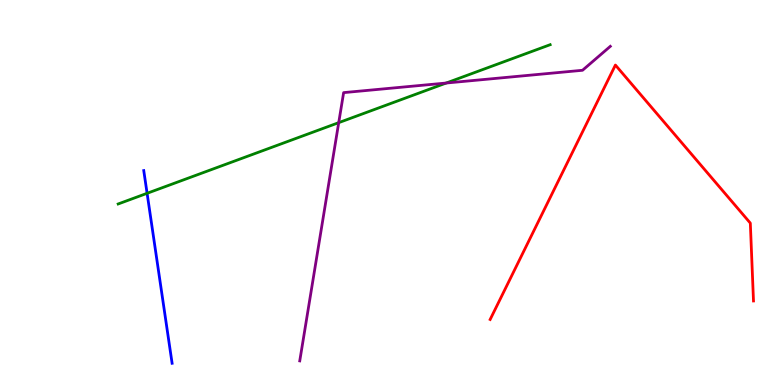[{'lines': ['blue', 'red'], 'intersections': []}, {'lines': ['green', 'red'], 'intersections': []}, {'lines': ['purple', 'red'], 'intersections': []}, {'lines': ['blue', 'green'], 'intersections': [{'x': 1.9, 'y': 4.98}]}, {'lines': ['blue', 'purple'], 'intersections': []}, {'lines': ['green', 'purple'], 'intersections': [{'x': 4.37, 'y': 6.81}, {'x': 5.76, 'y': 7.84}]}]